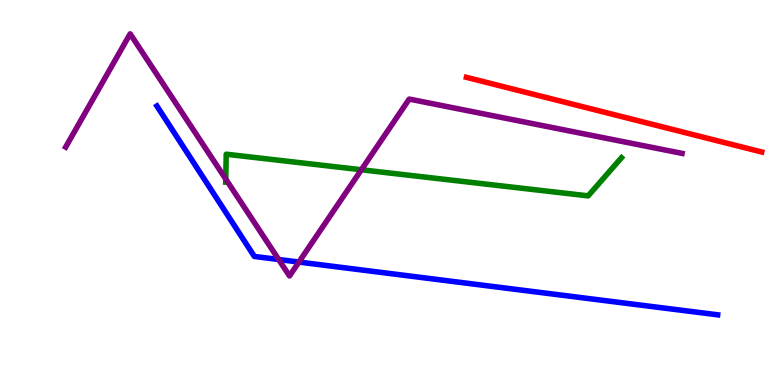[{'lines': ['blue', 'red'], 'intersections': []}, {'lines': ['green', 'red'], 'intersections': []}, {'lines': ['purple', 'red'], 'intersections': []}, {'lines': ['blue', 'green'], 'intersections': []}, {'lines': ['blue', 'purple'], 'intersections': [{'x': 3.6, 'y': 3.26}, {'x': 3.86, 'y': 3.19}]}, {'lines': ['green', 'purple'], 'intersections': [{'x': 2.91, 'y': 5.35}, {'x': 4.66, 'y': 5.59}]}]